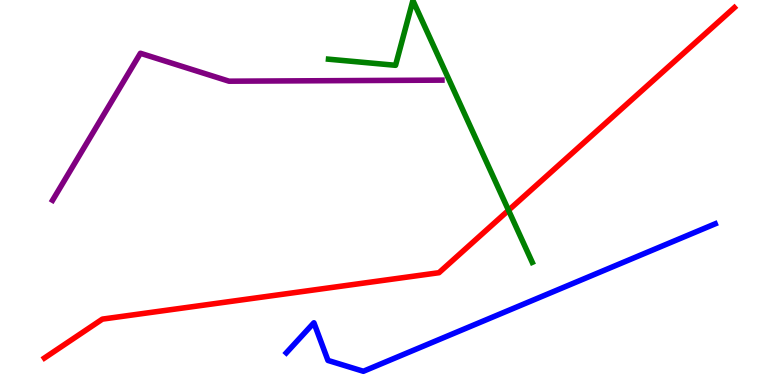[{'lines': ['blue', 'red'], 'intersections': []}, {'lines': ['green', 'red'], 'intersections': [{'x': 6.56, 'y': 4.54}]}, {'lines': ['purple', 'red'], 'intersections': []}, {'lines': ['blue', 'green'], 'intersections': []}, {'lines': ['blue', 'purple'], 'intersections': []}, {'lines': ['green', 'purple'], 'intersections': []}]